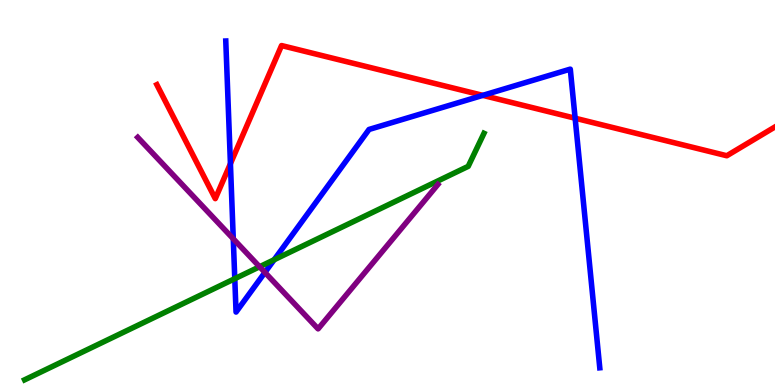[{'lines': ['blue', 'red'], 'intersections': [{'x': 2.97, 'y': 5.75}, {'x': 6.23, 'y': 7.52}, {'x': 7.42, 'y': 6.93}]}, {'lines': ['green', 'red'], 'intersections': []}, {'lines': ['purple', 'red'], 'intersections': []}, {'lines': ['blue', 'green'], 'intersections': [{'x': 3.03, 'y': 2.76}, {'x': 3.54, 'y': 3.25}]}, {'lines': ['blue', 'purple'], 'intersections': [{'x': 3.01, 'y': 3.8}, {'x': 3.42, 'y': 2.92}]}, {'lines': ['green', 'purple'], 'intersections': [{'x': 3.35, 'y': 3.07}]}]